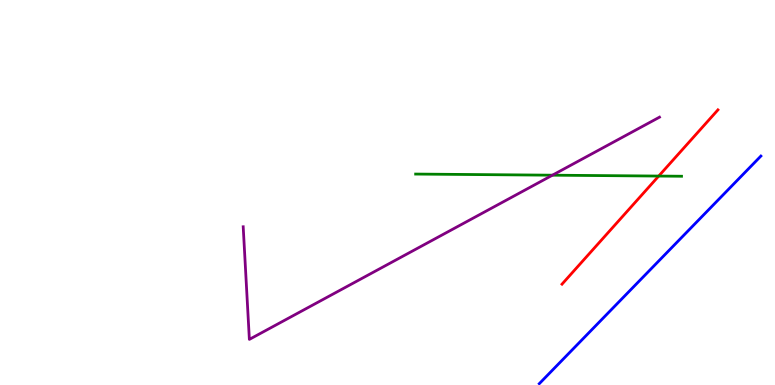[{'lines': ['blue', 'red'], 'intersections': []}, {'lines': ['green', 'red'], 'intersections': [{'x': 8.5, 'y': 5.43}]}, {'lines': ['purple', 'red'], 'intersections': []}, {'lines': ['blue', 'green'], 'intersections': []}, {'lines': ['blue', 'purple'], 'intersections': []}, {'lines': ['green', 'purple'], 'intersections': [{'x': 7.13, 'y': 5.45}]}]